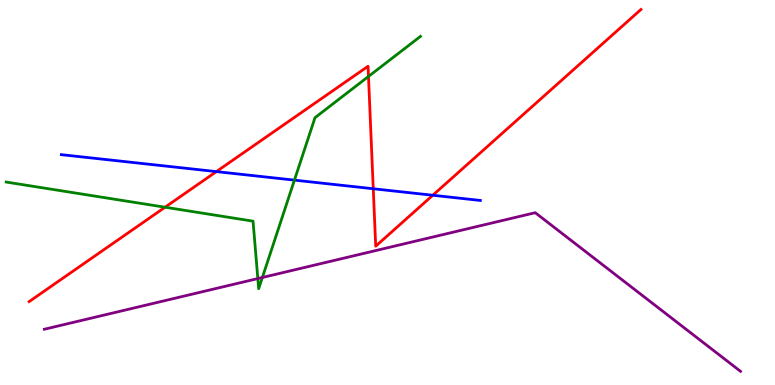[{'lines': ['blue', 'red'], 'intersections': [{'x': 2.79, 'y': 5.54}, {'x': 4.82, 'y': 5.1}, {'x': 5.58, 'y': 4.93}]}, {'lines': ['green', 'red'], 'intersections': [{'x': 2.13, 'y': 4.62}, {'x': 4.75, 'y': 8.01}]}, {'lines': ['purple', 'red'], 'intersections': []}, {'lines': ['blue', 'green'], 'intersections': [{'x': 3.8, 'y': 5.32}]}, {'lines': ['blue', 'purple'], 'intersections': []}, {'lines': ['green', 'purple'], 'intersections': [{'x': 3.33, 'y': 2.76}, {'x': 3.39, 'y': 2.79}]}]